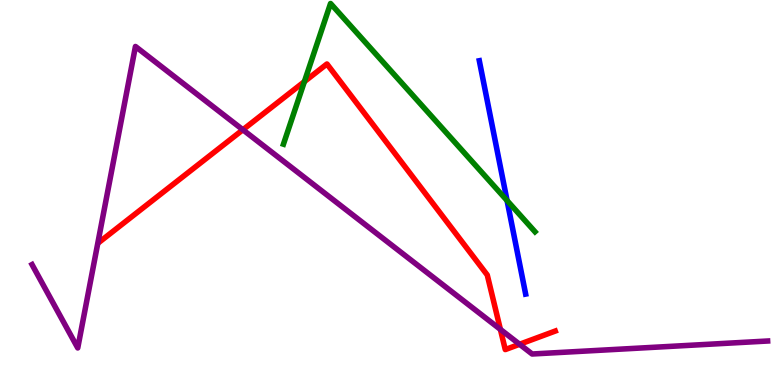[{'lines': ['blue', 'red'], 'intersections': []}, {'lines': ['green', 'red'], 'intersections': [{'x': 3.93, 'y': 7.88}]}, {'lines': ['purple', 'red'], 'intersections': [{'x': 3.13, 'y': 6.63}, {'x': 6.46, 'y': 1.44}, {'x': 6.7, 'y': 1.06}]}, {'lines': ['blue', 'green'], 'intersections': [{'x': 6.54, 'y': 4.79}]}, {'lines': ['blue', 'purple'], 'intersections': []}, {'lines': ['green', 'purple'], 'intersections': []}]